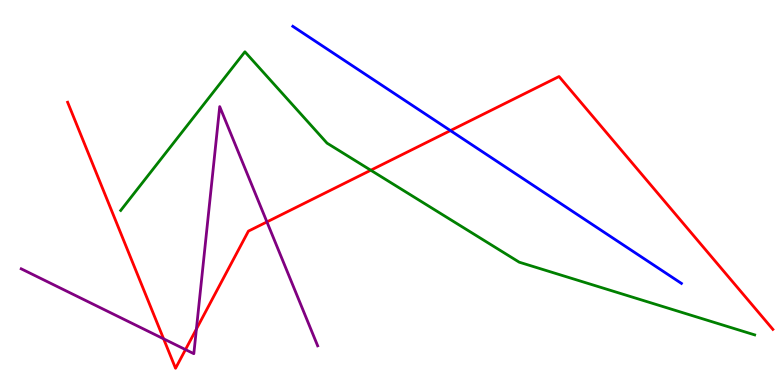[{'lines': ['blue', 'red'], 'intersections': [{'x': 5.81, 'y': 6.61}]}, {'lines': ['green', 'red'], 'intersections': [{'x': 4.78, 'y': 5.58}]}, {'lines': ['purple', 'red'], 'intersections': [{'x': 2.11, 'y': 1.2}, {'x': 2.39, 'y': 0.92}, {'x': 2.53, 'y': 1.45}, {'x': 3.44, 'y': 4.24}]}, {'lines': ['blue', 'green'], 'intersections': []}, {'lines': ['blue', 'purple'], 'intersections': []}, {'lines': ['green', 'purple'], 'intersections': []}]